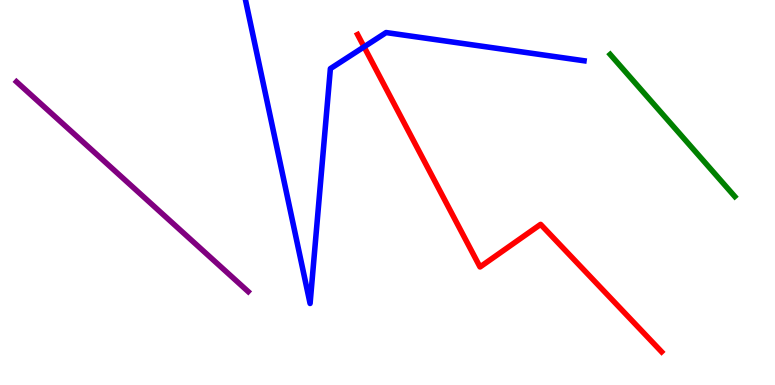[{'lines': ['blue', 'red'], 'intersections': [{'x': 4.7, 'y': 8.78}]}, {'lines': ['green', 'red'], 'intersections': []}, {'lines': ['purple', 'red'], 'intersections': []}, {'lines': ['blue', 'green'], 'intersections': []}, {'lines': ['blue', 'purple'], 'intersections': []}, {'lines': ['green', 'purple'], 'intersections': []}]